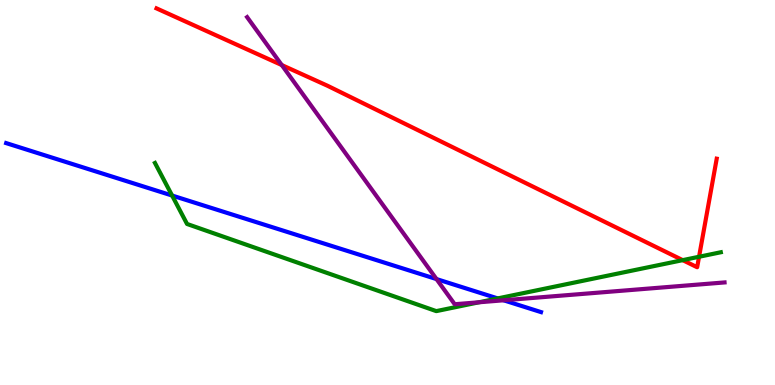[{'lines': ['blue', 'red'], 'intersections': []}, {'lines': ['green', 'red'], 'intersections': [{'x': 8.81, 'y': 3.24}, {'x': 9.02, 'y': 3.33}]}, {'lines': ['purple', 'red'], 'intersections': [{'x': 3.64, 'y': 8.31}]}, {'lines': ['blue', 'green'], 'intersections': [{'x': 2.22, 'y': 4.92}, {'x': 6.42, 'y': 2.25}]}, {'lines': ['blue', 'purple'], 'intersections': [{'x': 5.63, 'y': 2.75}, {'x': 6.5, 'y': 2.2}]}, {'lines': ['green', 'purple'], 'intersections': [{'x': 6.18, 'y': 2.15}]}]